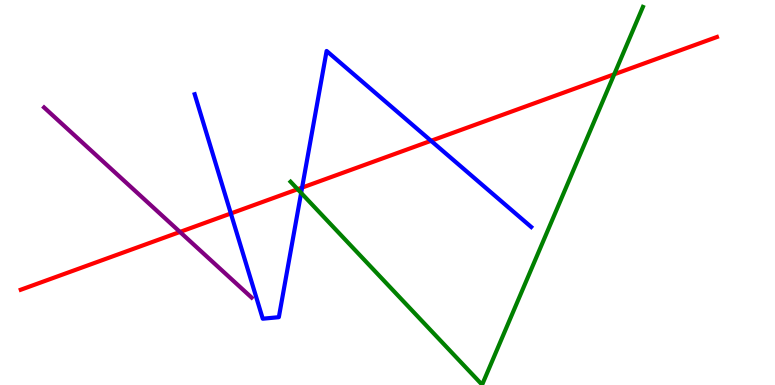[{'lines': ['blue', 'red'], 'intersections': [{'x': 2.98, 'y': 4.46}, {'x': 3.9, 'y': 5.13}, {'x': 5.56, 'y': 6.34}]}, {'lines': ['green', 'red'], 'intersections': [{'x': 3.84, 'y': 5.09}, {'x': 7.93, 'y': 8.07}]}, {'lines': ['purple', 'red'], 'intersections': [{'x': 2.32, 'y': 3.98}]}, {'lines': ['blue', 'green'], 'intersections': [{'x': 3.89, 'y': 4.99}]}, {'lines': ['blue', 'purple'], 'intersections': []}, {'lines': ['green', 'purple'], 'intersections': []}]